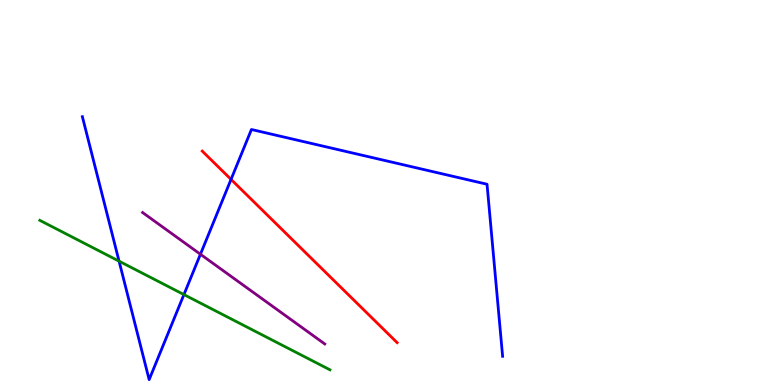[{'lines': ['blue', 'red'], 'intersections': [{'x': 2.98, 'y': 5.34}]}, {'lines': ['green', 'red'], 'intersections': []}, {'lines': ['purple', 'red'], 'intersections': []}, {'lines': ['blue', 'green'], 'intersections': [{'x': 1.54, 'y': 3.22}, {'x': 2.37, 'y': 2.35}]}, {'lines': ['blue', 'purple'], 'intersections': [{'x': 2.59, 'y': 3.4}]}, {'lines': ['green', 'purple'], 'intersections': []}]